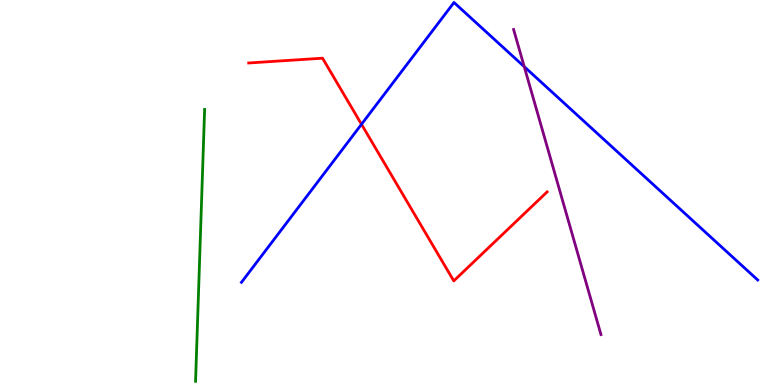[{'lines': ['blue', 'red'], 'intersections': [{'x': 4.66, 'y': 6.77}]}, {'lines': ['green', 'red'], 'intersections': []}, {'lines': ['purple', 'red'], 'intersections': []}, {'lines': ['blue', 'green'], 'intersections': []}, {'lines': ['blue', 'purple'], 'intersections': [{'x': 6.76, 'y': 8.27}]}, {'lines': ['green', 'purple'], 'intersections': []}]